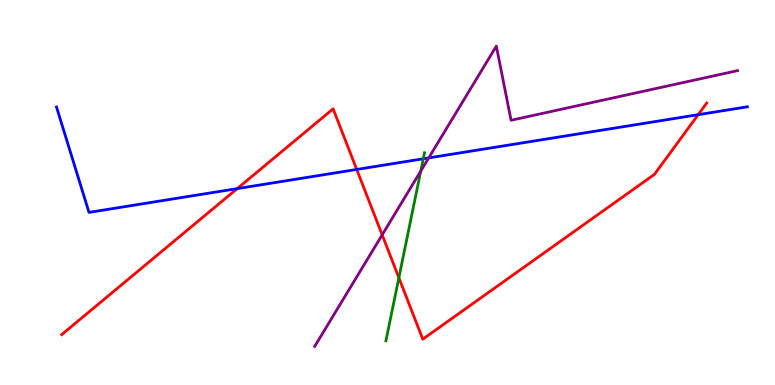[{'lines': ['blue', 'red'], 'intersections': [{'x': 3.06, 'y': 5.1}, {'x': 4.6, 'y': 5.6}, {'x': 9.01, 'y': 7.02}]}, {'lines': ['green', 'red'], 'intersections': [{'x': 5.15, 'y': 2.79}]}, {'lines': ['purple', 'red'], 'intersections': [{'x': 4.93, 'y': 3.9}]}, {'lines': ['blue', 'green'], 'intersections': [{'x': 5.46, 'y': 5.88}]}, {'lines': ['blue', 'purple'], 'intersections': [{'x': 5.53, 'y': 5.9}]}, {'lines': ['green', 'purple'], 'intersections': [{'x': 5.43, 'y': 5.56}]}]